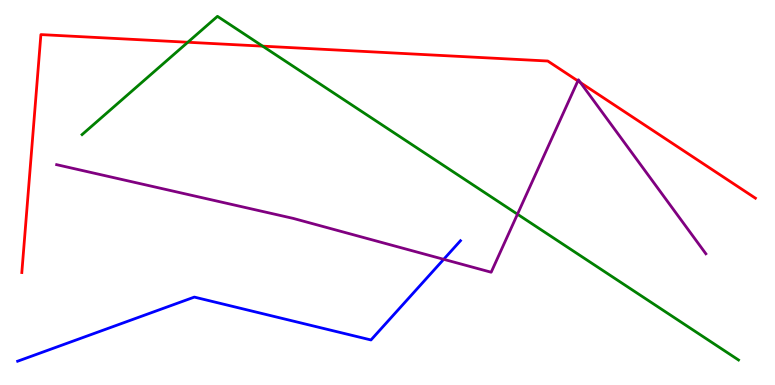[{'lines': ['blue', 'red'], 'intersections': []}, {'lines': ['green', 'red'], 'intersections': [{'x': 2.42, 'y': 8.9}, {'x': 3.39, 'y': 8.8}]}, {'lines': ['purple', 'red'], 'intersections': [{'x': 7.46, 'y': 7.9}, {'x': 7.49, 'y': 7.85}]}, {'lines': ['blue', 'green'], 'intersections': []}, {'lines': ['blue', 'purple'], 'intersections': [{'x': 5.73, 'y': 3.26}]}, {'lines': ['green', 'purple'], 'intersections': [{'x': 6.68, 'y': 4.44}]}]